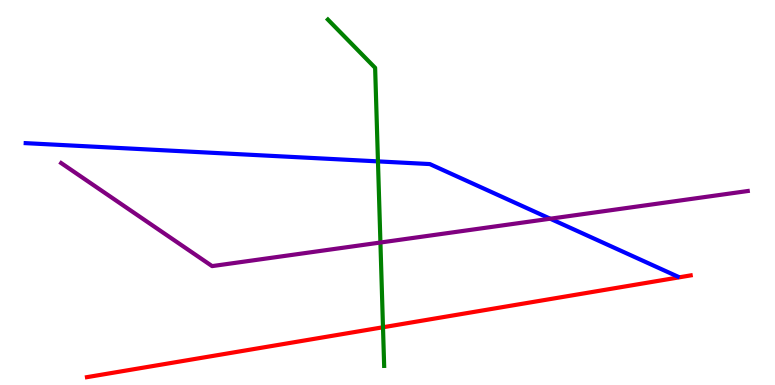[{'lines': ['blue', 'red'], 'intersections': []}, {'lines': ['green', 'red'], 'intersections': [{'x': 4.94, 'y': 1.5}]}, {'lines': ['purple', 'red'], 'intersections': []}, {'lines': ['blue', 'green'], 'intersections': [{'x': 4.88, 'y': 5.81}]}, {'lines': ['blue', 'purple'], 'intersections': [{'x': 7.1, 'y': 4.32}]}, {'lines': ['green', 'purple'], 'intersections': [{'x': 4.91, 'y': 3.7}]}]